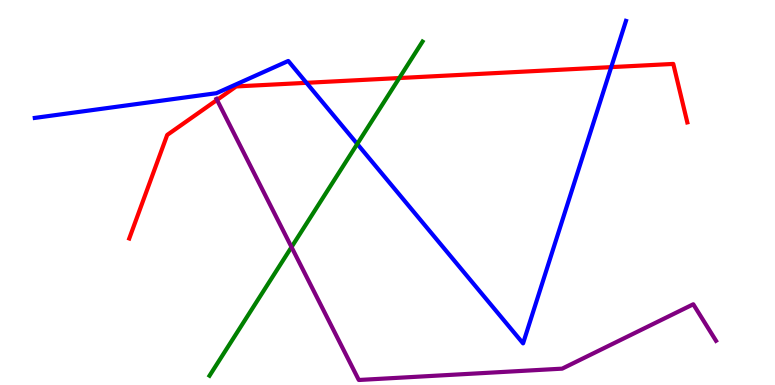[{'lines': ['blue', 'red'], 'intersections': [{'x': 3.95, 'y': 7.85}, {'x': 7.89, 'y': 8.26}]}, {'lines': ['green', 'red'], 'intersections': [{'x': 5.15, 'y': 7.97}]}, {'lines': ['purple', 'red'], 'intersections': [{'x': 2.8, 'y': 7.4}]}, {'lines': ['blue', 'green'], 'intersections': [{'x': 4.61, 'y': 6.26}]}, {'lines': ['blue', 'purple'], 'intersections': []}, {'lines': ['green', 'purple'], 'intersections': [{'x': 3.76, 'y': 3.58}]}]